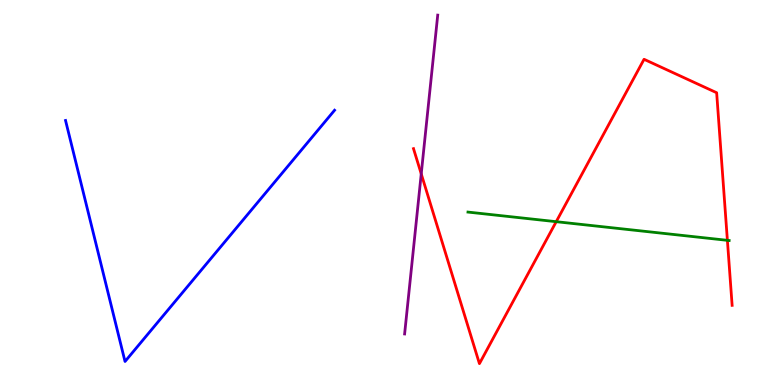[{'lines': ['blue', 'red'], 'intersections': []}, {'lines': ['green', 'red'], 'intersections': [{'x': 7.18, 'y': 4.24}, {'x': 9.39, 'y': 3.76}]}, {'lines': ['purple', 'red'], 'intersections': [{'x': 5.44, 'y': 5.48}]}, {'lines': ['blue', 'green'], 'intersections': []}, {'lines': ['blue', 'purple'], 'intersections': []}, {'lines': ['green', 'purple'], 'intersections': []}]